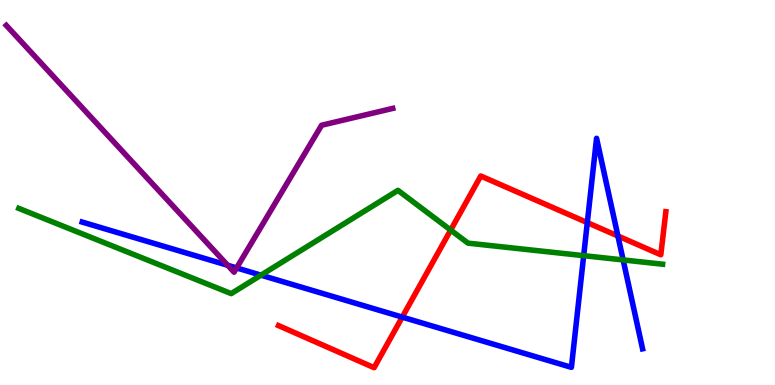[{'lines': ['blue', 'red'], 'intersections': [{'x': 5.19, 'y': 1.76}, {'x': 7.58, 'y': 4.22}, {'x': 7.97, 'y': 3.87}]}, {'lines': ['green', 'red'], 'intersections': [{'x': 5.82, 'y': 4.02}]}, {'lines': ['purple', 'red'], 'intersections': []}, {'lines': ['blue', 'green'], 'intersections': [{'x': 3.37, 'y': 2.85}, {'x': 7.53, 'y': 3.36}, {'x': 8.04, 'y': 3.25}]}, {'lines': ['blue', 'purple'], 'intersections': [{'x': 2.94, 'y': 3.11}, {'x': 3.05, 'y': 3.04}]}, {'lines': ['green', 'purple'], 'intersections': []}]